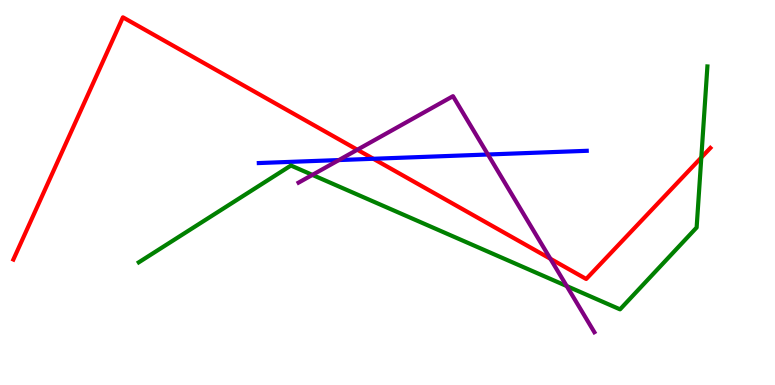[{'lines': ['blue', 'red'], 'intersections': [{'x': 4.82, 'y': 5.88}]}, {'lines': ['green', 'red'], 'intersections': [{'x': 9.05, 'y': 5.91}]}, {'lines': ['purple', 'red'], 'intersections': [{'x': 4.61, 'y': 6.11}, {'x': 7.1, 'y': 3.28}]}, {'lines': ['blue', 'green'], 'intersections': []}, {'lines': ['blue', 'purple'], 'intersections': [{'x': 4.37, 'y': 5.84}, {'x': 6.3, 'y': 5.99}]}, {'lines': ['green', 'purple'], 'intersections': [{'x': 4.03, 'y': 5.46}, {'x': 7.31, 'y': 2.57}]}]